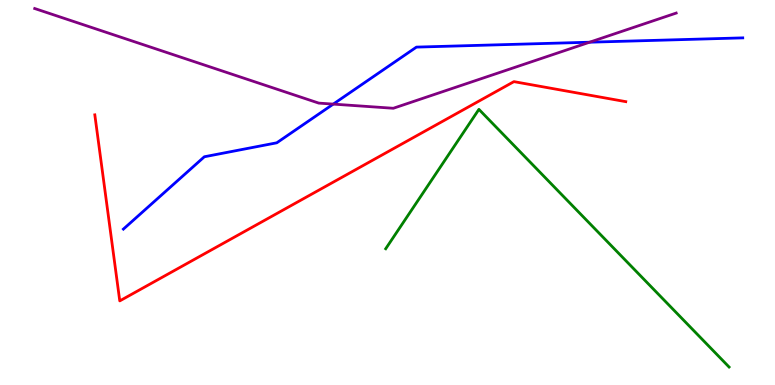[{'lines': ['blue', 'red'], 'intersections': []}, {'lines': ['green', 'red'], 'intersections': []}, {'lines': ['purple', 'red'], 'intersections': []}, {'lines': ['blue', 'green'], 'intersections': []}, {'lines': ['blue', 'purple'], 'intersections': [{'x': 4.3, 'y': 7.3}, {'x': 7.61, 'y': 8.9}]}, {'lines': ['green', 'purple'], 'intersections': []}]